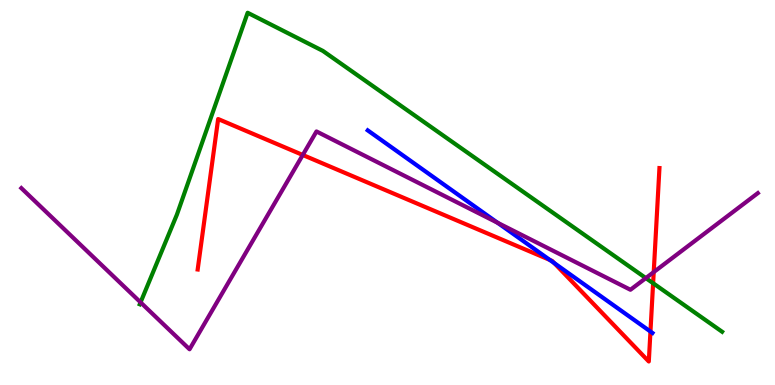[{'lines': ['blue', 'red'], 'intersections': [{'x': 7.09, 'y': 3.25}, {'x': 7.15, 'y': 3.17}, {'x': 8.39, 'y': 1.39}]}, {'lines': ['green', 'red'], 'intersections': [{'x': 8.43, 'y': 2.64}]}, {'lines': ['purple', 'red'], 'intersections': [{'x': 3.91, 'y': 5.97}, {'x': 8.44, 'y': 2.93}]}, {'lines': ['blue', 'green'], 'intersections': []}, {'lines': ['blue', 'purple'], 'intersections': [{'x': 6.42, 'y': 4.21}]}, {'lines': ['green', 'purple'], 'intersections': [{'x': 1.81, 'y': 2.15}, {'x': 8.33, 'y': 2.78}]}]